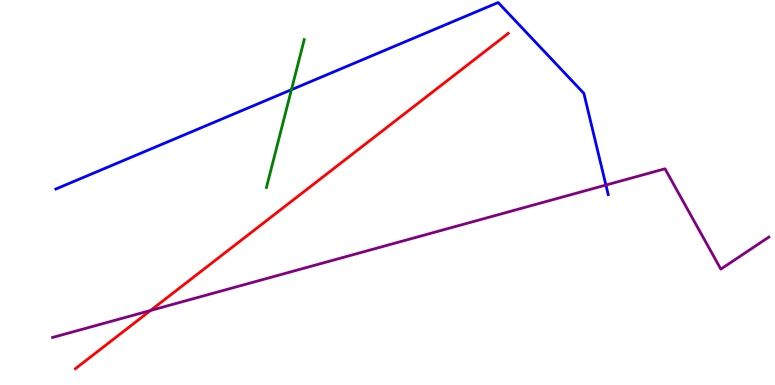[{'lines': ['blue', 'red'], 'intersections': []}, {'lines': ['green', 'red'], 'intersections': []}, {'lines': ['purple', 'red'], 'intersections': [{'x': 1.94, 'y': 1.94}]}, {'lines': ['blue', 'green'], 'intersections': [{'x': 3.76, 'y': 7.67}]}, {'lines': ['blue', 'purple'], 'intersections': [{'x': 7.82, 'y': 5.19}]}, {'lines': ['green', 'purple'], 'intersections': []}]